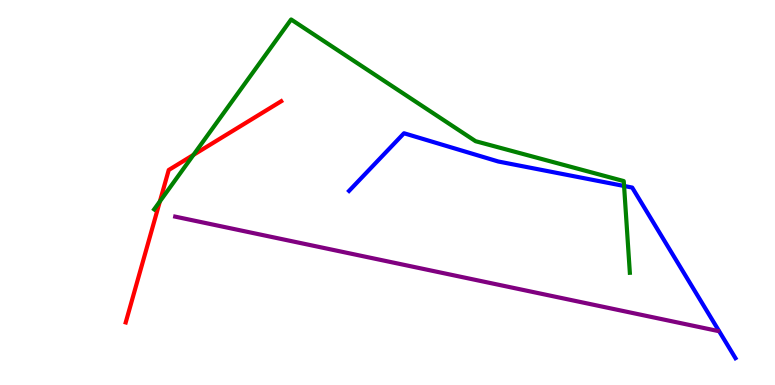[{'lines': ['blue', 'red'], 'intersections': []}, {'lines': ['green', 'red'], 'intersections': [{'x': 2.06, 'y': 4.77}, {'x': 2.5, 'y': 5.98}]}, {'lines': ['purple', 'red'], 'intersections': []}, {'lines': ['blue', 'green'], 'intersections': [{'x': 8.05, 'y': 5.17}]}, {'lines': ['blue', 'purple'], 'intersections': []}, {'lines': ['green', 'purple'], 'intersections': []}]